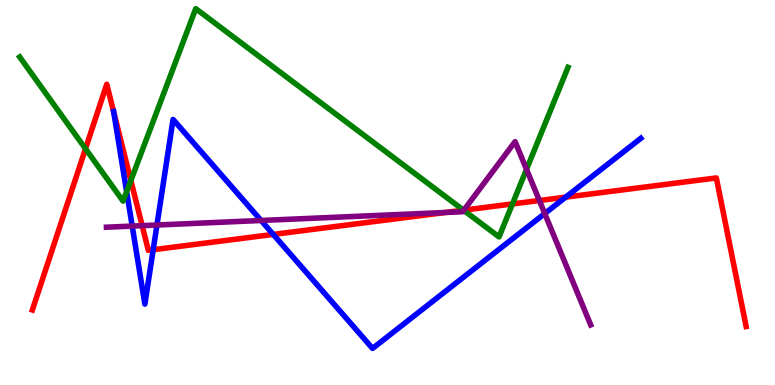[{'lines': ['blue', 'red'], 'intersections': [{'x': 1.47, 'y': 7.08}, {'x': 1.98, 'y': 3.51}, {'x': 3.53, 'y': 3.91}, {'x': 7.3, 'y': 4.88}]}, {'lines': ['green', 'red'], 'intersections': [{'x': 1.1, 'y': 6.14}, {'x': 1.69, 'y': 5.31}, {'x': 5.98, 'y': 4.54}, {'x': 6.61, 'y': 4.7}]}, {'lines': ['purple', 'red'], 'intersections': [{'x': 1.83, 'y': 4.14}, {'x': 5.75, 'y': 4.48}, {'x': 5.99, 'y': 4.54}, {'x': 6.96, 'y': 4.79}]}, {'lines': ['blue', 'green'], 'intersections': [{'x': 1.63, 'y': 5.02}]}, {'lines': ['blue', 'purple'], 'intersections': [{'x': 1.71, 'y': 4.13}, {'x': 2.03, 'y': 4.16}, {'x': 3.37, 'y': 4.27}, {'x': 7.03, 'y': 4.45}]}, {'lines': ['green', 'purple'], 'intersections': [{'x': 5.98, 'y': 4.54}, {'x': 6.79, 'y': 5.6}]}]